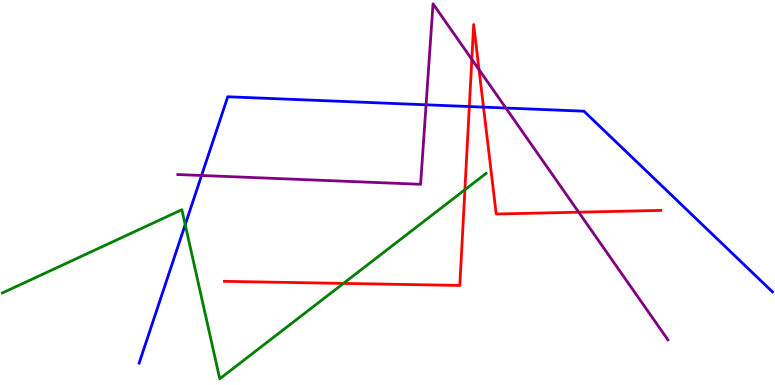[{'lines': ['blue', 'red'], 'intersections': [{'x': 6.06, 'y': 7.23}, {'x': 6.24, 'y': 7.22}]}, {'lines': ['green', 'red'], 'intersections': [{'x': 4.43, 'y': 2.64}, {'x': 6.0, 'y': 5.07}]}, {'lines': ['purple', 'red'], 'intersections': [{'x': 6.09, 'y': 8.46}, {'x': 6.18, 'y': 8.19}, {'x': 7.47, 'y': 4.49}]}, {'lines': ['blue', 'green'], 'intersections': [{'x': 2.39, 'y': 4.16}]}, {'lines': ['blue', 'purple'], 'intersections': [{'x': 2.6, 'y': 5.44}, {'x': 5.5, 'y': 7.28}, {'x': 6.53, 'y': 7.19}]}, {'lines': ['green', 'purple'], 'intersections': []}]